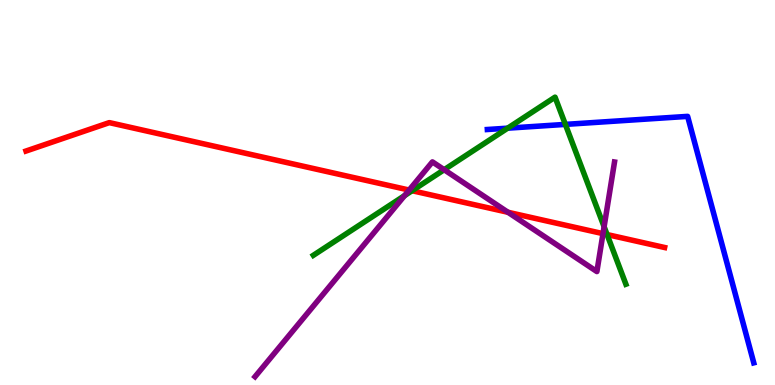[{'lines': ['blue', 'red'], 'intersections': []}, {'lines': ['green', 'red'], 'intersections': [{'x': 5.32, 'y': 5.05}, {'x': 7.83, 'y': 3.91}]}, {'lines': ['purple', 'red'], 'intersections': [{'x': 5.28, 'y': 5.06}, {'x': 6.55, 'y': 4.49}, {'x': 7.78, 'y': 3.93}]}, {'lines': ['blue', 'green'], 'intersections': [{'x': 6.55, 'y': 6.67}, {'x': 7.29, 'y': 6.77}]}, {'lines': ['blue', 'purple'], 'intersections': []}, {'lines': ['green', 'purple'], 'intersections': [{'x': 5.22, 'y': 4.92}, {'x': 5.73, 'y': 5.59}, {'x': 7.79, 'y': 4.11}]}]